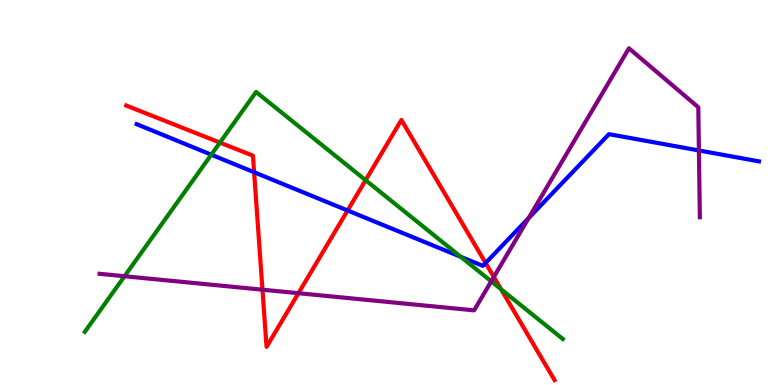[{'lines': ['blue', 'red'], 'intersections': [{'x': 3.28, 'y': 5.53}, {'x': 4.49, 'y': 4.53}, {'x': 6.27, 'y': 3.17}]}, {'lines': ['green', 'red'], 'intersections': [{'x': 2.84, 'y': 6.3}, {'x': 4.72, 'y': 5.32}, {'x': 6.47, 'y': 2.49}]}, {'lines': ['purple', 'red'], 'intersections': [{'x': 3.39, 'y': 2.48}, {'x': 3.85, 'y': 2.38}, {'x': 6.37, 'y': 2.81}]}, {'lines': ['blue', 'green'], 'intersections': [{'x': 2.73, 'y': 5.98}, {'x': 5.95, 'y': 3.33}]}, {'lines': ['blue', 'purple'], 'intersections': [{'x': 6.82, 'y': 4.34}, {'x': 9.02, 'y': 6.09}]}, {'lines': ['green', 'purple'], 'intersections': [{'x': 1.61, 'y': 2.83}, {'x': 6.34, 'y': 2.69}]}]